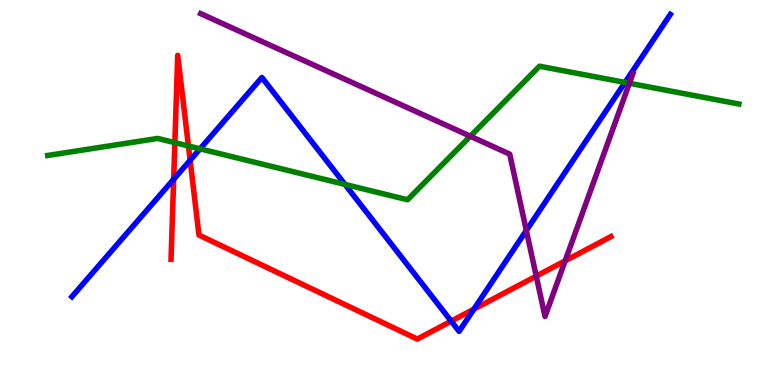[{'lines': ['blue', 'red'], 'intersections': [{'x': 2.24, 'y': 5.34}, {'x': 2.45, 'y': 5.84}, {'x': 5.82, 'y': 1.66}, {'x': 6.12, 'y': 1.97}]}, {'lines': ['green', 'red'], 'intersections': [{'x': 2.26, 'y': 6.29}, {'x': 2.43, 'y': 6.21}]}, {'lines': ['purple', 'red'], 'intersections': [{'x': 6.92, 'y': 2.83}, {'x': 7.29, 'y': 3.22}]}, {'lines': ['blue', 'green'], 'intersections': [{'x': 2.58, 'y': 6.13}, {'x': 4.45, 'y': 5.21}, {'x': 8.06, 'y': 7.86}]}, {'lines': ['blue', 'purple'], 'intersections': [{'x': 6.79, 'y': 4.01}]}, {'lines': ['green', 'purple'], 'intersections': [{'x': 6.07, 'y': 6.46}, {'x': 8.12, 'y': 7.84}]}]